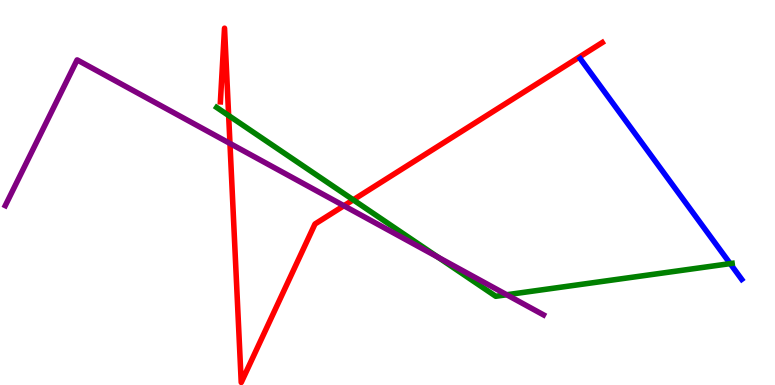[{'lines': ['blue', 'red'], 'intersections': []}, {'lines': ['green', 'red'], 'intersections': [{'x': 2.95, 'y': 7.0}, {'x': 4.56, 'y': 4.81}]}, {'lines': ['purple', 'red'], 'intersections': [{'x': 2.97, 'y': 6.27}, {'x': 4.44, 'y': 4.66}]}, {'lines': ['blue', 'green'], 'intersections': [{'x': 9.42, 'y': 3.15}]}, {'lines': ['blue', 'purple'], 'intersections': []}, {'lines': ['green', 'purple'], 'intersections': [{'x': 5.65, 'y': 3.32}, {'x': 6.54, 'y': 2.34}]}]